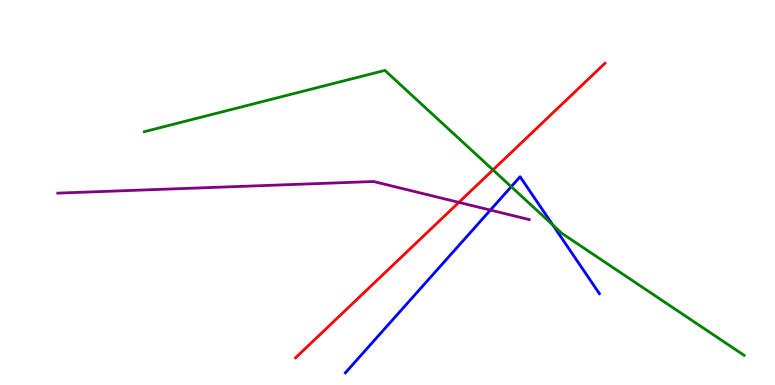[{'lines': ['blue', 'red'], 'intersections': []}, {'lines': ['green', 'red'], 'intersections': [{'x': 6.36, 'y': 5.59}]}, {'lines': ['purple', 'red'], 'intersections': [{'x': 5.92, 'y': 4.74}]}, {'lines': ['blue', 'green'], 'intersections': [{'x': 6.6, 'y': 5.15}, {'x': 7.13, 'y': 4.16}]}, {'lines': ['blue', 'purple'], 'intersections': [{'x': 6.33, 'y': 4.54}]}, {'lines': ['green', 'purple'], 'intersections': []}]